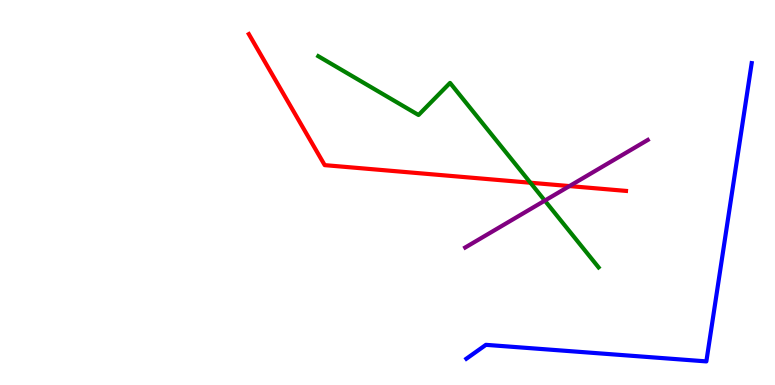[{'lines': ['blue', 'red'], 'intersections': []}, {'lines': ['green', 'red'], 'intersections': [{'x': 6.84, 'y': 5.25}]}, {'lines': ['purple', 'red'], 'intersections': [{'x': 7.35, 'y': 5.17}]}, {'lines': ['blue', 'green'], 'intersections': []}, {'lines': ['blue', 'purple'], 'intersections': []}, {'lines': ['green', 'purple'], 'intersections': [{'x': 7.03, 'y': 4.79}]}]